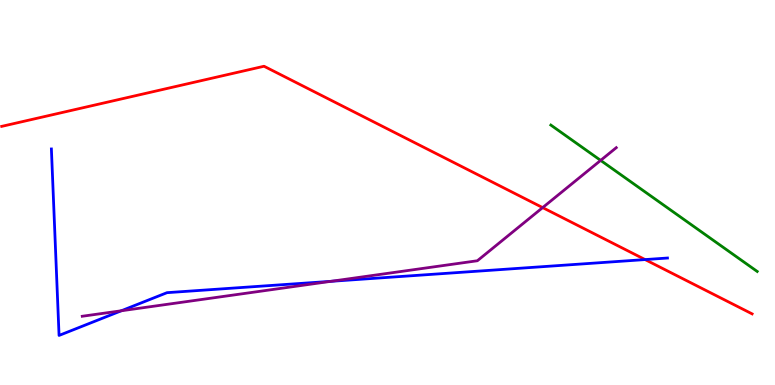[{'lines': ['blue', 'red'], 'intersections': [{'x': 8.32, 'y': 3.26}]}, {'lines': ['green', 'red'], 'intersections': []}, {'lines': ['purple', 'red'], 'intersections': [{'x': 7.0, 'y': 4.61}]}, {'lines': ['blue', 'green'], 'intersections': []}, {'lines': ['blue', 'purple'], 'intersections': [{'x': 1.57, 'y': 1.93}, {'x': 4.27, 'y': 2.69}]}, {'lines': ['green', 'purple'], 'intersections': [{'x': 7.75, 'y': 5.83}]}]